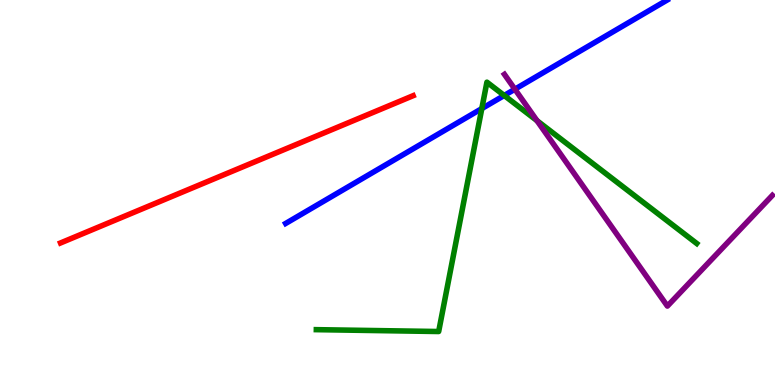[{'lines': ['blue', 'red'], 'intersections': []}, {'lines': ['green', 'red'], 'intersections': []}, {'lines': ['purple', 'red'], 'intersections': []}, {'lines': ['blue', 'green'], 'intersections': [{'x': 6.22, 'y': 7.18}, {'x': 6.51, 'y': 7.52}]}, {'lines': ['blue', 'purple'], 'intersections': [{'x': 6.64, 'y': 7.68}]}, {'lines': ['green', 'purple'], 'intersections': [{'x': 6.93, 'y': 6.87}]}]